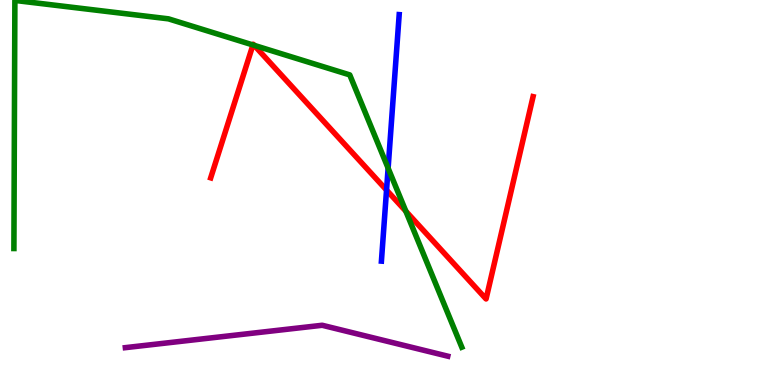[{'lines': ['blue', 'red'], 'intersections': [{'x': 4.99, 'y': 5.06}]}, {'lines': ['green', 'red'], 'intersections': [{'x': 3.26, 'y': 8.83}, {'x': 3.28, 'y': 8.82}, {'x': 5.24, 'y': 4.51}]}, {'lines': ['purple', 'red'], 'intersections': []}, {'lines': ['blue', 'green'], 'intersections': [{'x': 5.01, 'y': 5.63}]}, {'lines': ['blue', 'purple'], 'intersections': []}, {'lines': ['green', 'purple'], 'intersections': []}]